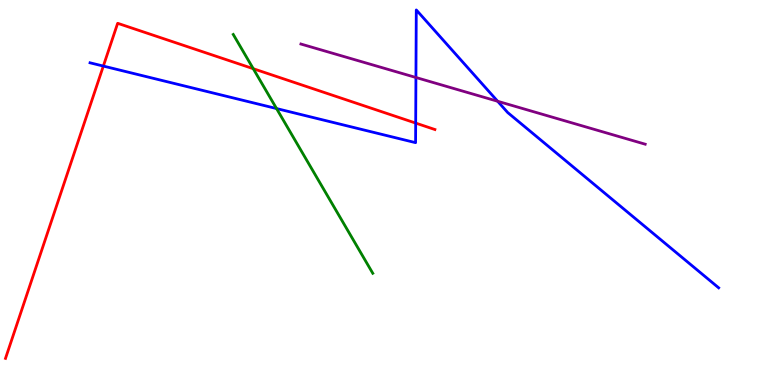[{'lines': ['blue', 'red'], 'intersections': [{'x': 1.33, 'y': 8.28}, {'x': 5.36, 'y': 6.8}]}, {'lines': ['green', 'red'], 'intersections': [{'x': 3.27, 'y': 8.22}]}, {'lines': ['purple', 'red'], 'intersections': []}, {'lines': ['blue', 'green'], 'intersections': [{'x': 3.57, 'y': 7.18}]}, {'lines': ['blue', 'purple'], 'intersections': [{'x': 5.37, 'y': 7.99}, {'x': 6.42, 'y': 7.37}]}, {'lines': ['green', 'purple'], 'intersections': []}]